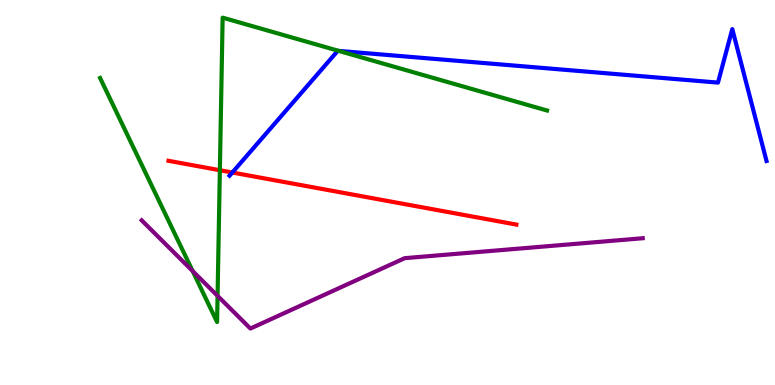[{'lines': ['blue', 'red'], 'intersections': [{'x': 3.0, 'y': 5.52}]}, {'lines': ['green', 'red'], 'intersections': [{'x': 2.84, 'y': 5.58}]}, {'lines': ['purple', 'red'], 'intersections': []}, {'lines': ['blue', 'green'], 'intersections': [{'x': 4.37, 'y': 8.68}]}, {'lines': ['blue', 'purple'], 'intersections': []}, {'lines': ['green', 'purple'], 'intersections': [{'x': 2.49, 'y': 2.96}, {'x': 2.81, 'y': 2.32}]}]